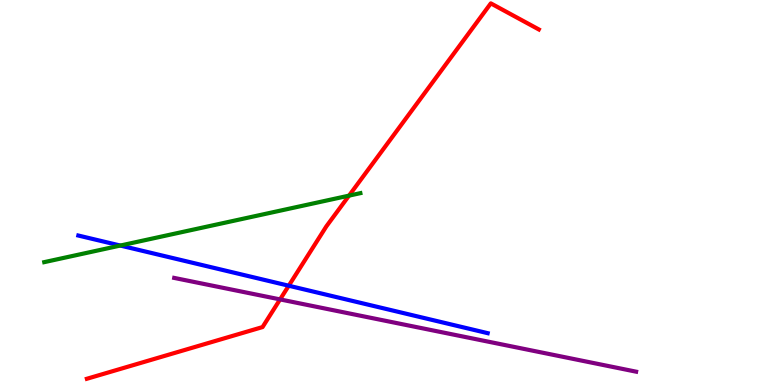[{'lines': ['blue', 'red'], 'intersections': [{'x': 3.73, 'y': 2.58}]}, {'lines': ['green', 'red'], 'intersections': [{'x': 4.5, 'y': 4.92}]}, {'lines': ['purple', 'red'], 'intersections': [{'x': 3.61, 'y': 2.22}]}, {'lines': ['blue', 'green'], 'intersections': [{'x': 1.55, 'y': 3.62}]}, {'lines': ['blue', 'purple'], 'intersections': []}, {'lines': ['green', 'purple'], 'intersections': []}]